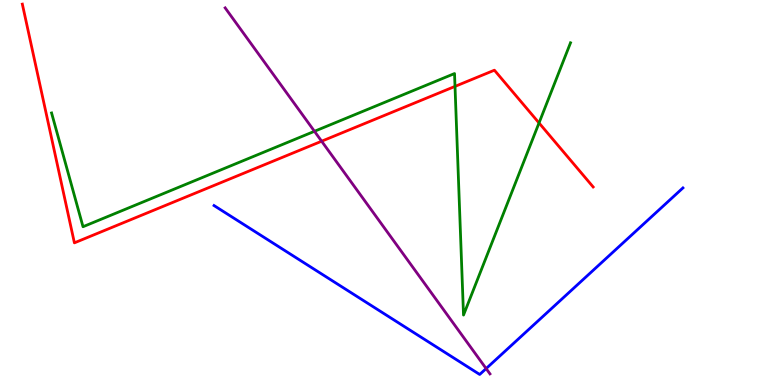[{'lines': ['blue', 'red'], 'intersections': []}, {'lines': ['green', 'red'], 'intersections': [{'x': 5.87, 'y': 7.76}, {'x': 6.96, 'y': 6.81}]}, {'lines': ['purple', 'red'], 'intersections': [{'x': 4.15, 'y': 6.33}]}, {'lines': ['blue', 'green'], 'intersections': []}, {'lines': ['blue', 'purple'], 'intersections': [{'x': 6.27, 'y': 0.427}]}, {'lines': ['green', 'purple'], 'intersections': [{'x': 4.06, 'y': 6.59}]}]